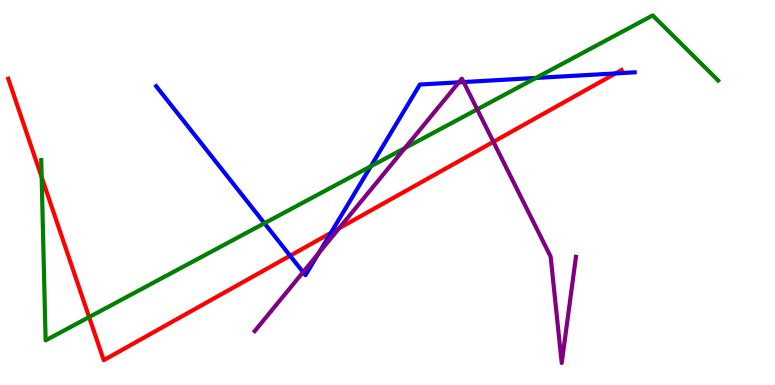[{'lines': ['blue', 'red'], 'intersections': [{'x': 3.74, 'y': 3.36}, {'x': 4.27, 'y': 3.95}, {'x': 7.94, 'y': 8.09}]}, {'lines': ['green', 'red'], 'intersections': [{'x': 0.538, 'y': 5.4}, {'x': 1.15, 'y': 1.76}]}, {'lines': ['purple', 'red'], 'intersections': [{'x': 4.38, 'y': 4.07}, {'x': 6.37, 'y': 6.32}]}, {'lines': ['blue', 'green'], 'intersections': [{'x': 3.41, 'y': 4.2}, {'x': 4.78, 'y': 5.68}, {'x': 6.91, 'y': 7.98}]}, {'lines': ['blue', 'purple'], 'intersections': [{'x': 3.91, 'y': 2.93}, {'x': 4.11, 'y': 3.43}, {'x': 5.92, 'y': 7.86}, {'x': 5.98, 'y': 7.87}]}, {'lines': ['green', 'purple'], 'intersections': [{'x': 5.23, 'y': 6.15}, {'x': 6.16, 'y': 7.16}]}]